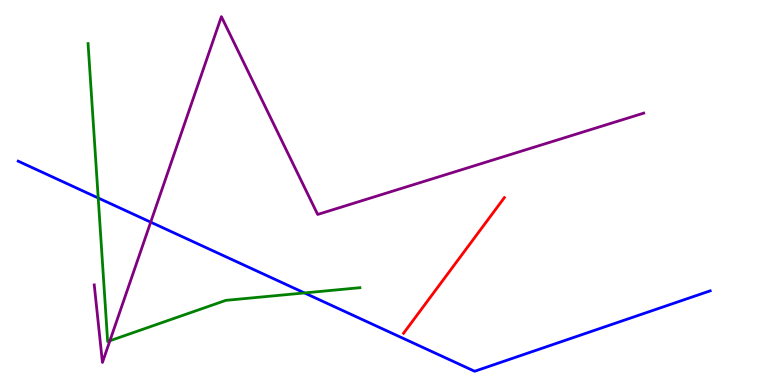[{'lines': ['blue', 'red'], 'intersections': []}, {'lines': ['green', 'red'], 'intersections': []}, {'lines': ['purple', 'red'], 'intersections': []}, {'lines': ['blue', 'green'], 'intersections': [{'x': 1.27, 'y': 4.86}, {'x': 3.93, 'y': 2.39}]}, {'lines': ['blue', 'purple'], 'intersections': [{'x': 1.94, 'y': 4.23}]}, {'lines': ['green', 'purple'], 'intersections': [{'x': 1.42, 'y': 1.15}]}]